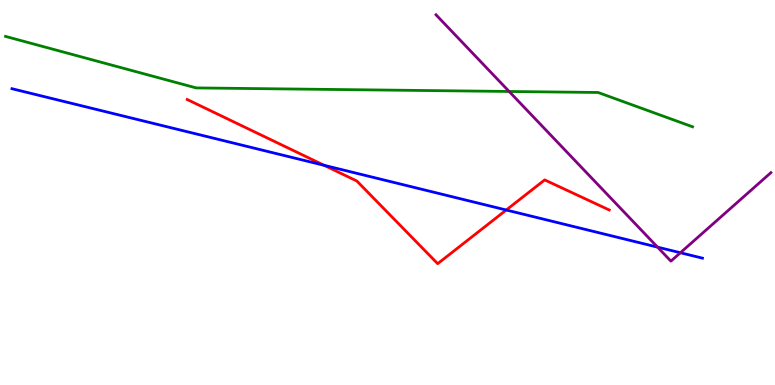[{'lines': ['blue', 'red'], 'intersections': [{'x': 4.18, 'y': 5.71}, {'x': 6.53, 'y': 4.55}]}, {'lines': ['green', 'red'], 'intersections': []}, {'lines': ['purple', 'red'], 'intersections': []}, {'lines': ['blue', 'green'], 'intersections': []}, {'lines': ['blue', 'purple'], 'intersections': [{'x': 8.48, 'y': 3.58}, {'x': 8.78, 'y': 3.44}]}, {'lines': ['green', 'purple'], 'intersections': [{'x': 6.57, 'y': 7.62}]}]